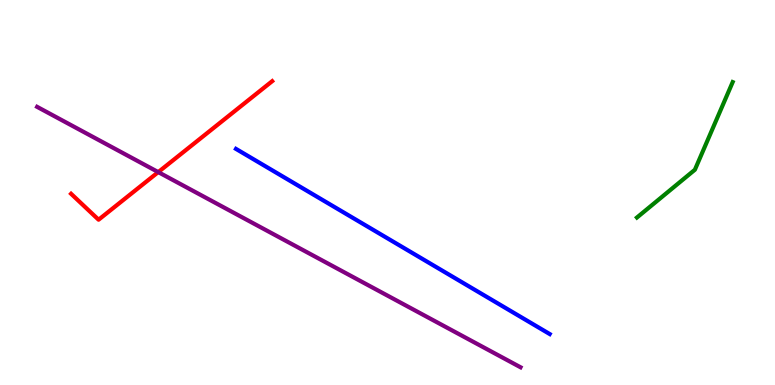[{'lines': ['blue', 'red'], 'intersections': []}, {'lines': ['green', 'red'], 'intersections': []}, {'lines': ['purple', 'red'], 'intersections': [{'x': 2.04, 'y': 5.53}]}, {'lines': ['blue', 'green'], 'intersections': []}, {'lines': ['blue', 'purple'], 'intersections': []}, {'lines': ['green', 'purple'], 'intersections': []}]